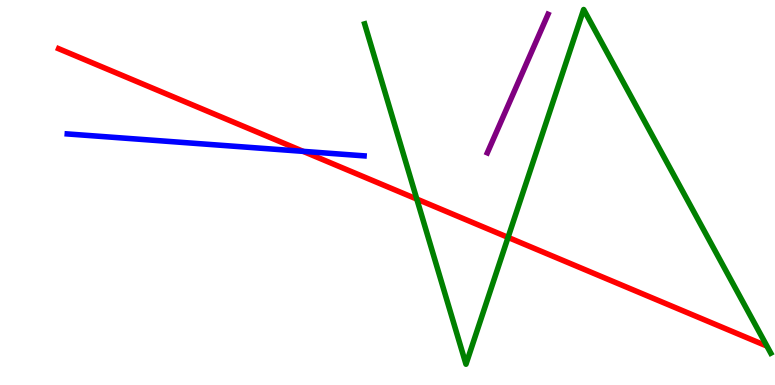[{'lines': ['blue', 'red'], 'intersections': [{'x': 3.91, 'y': 6.07}]}, {'lines': ['green', 'red'], 'intersections': [{'x': 5.38, 'y': 4.83}, {'x': 6.56, 'y': 3.83}]}, {'lines': ['purple', 'red'], 'intersections': []}, {'lines': ['blue', 'green'], 'intersections': []}, {'lines': ['blue', 'purple'], 'intersections': []}, {'lines': ['green', 'purple'], 'intersections': []}]